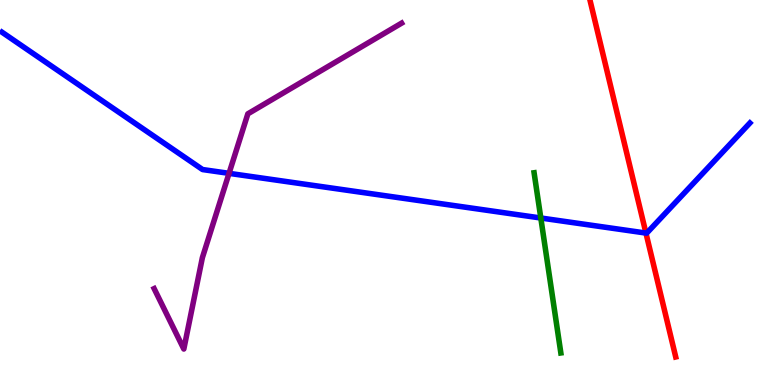[{'lines': ['blue', 'red'], 'intersections': [{'x': 8.33, 'y': 3.95}]}, {'lines': ['green', 'red'], 'intersections': []}, {'lines': ['purple', 'red'], 'intersections': []}, {'lines': ['blue', 'green'], 'intersections': [{'x': 6.98, 'y': 4.34}]}, {'lines': ['blue', 'purple'], 'intersections': [{'x': 2.96, 'y': 5.5}]}, {'lines': ['green', 'purple'], 'intersections': []}]